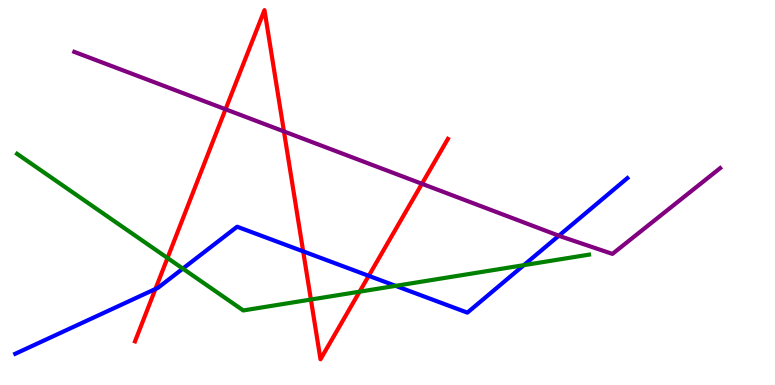[{'lines': ['blue', 'red'], 'intersections': [{'x': 2.01, 'y': 2.49}, {'x': 3.91, 'y': 3.47}, {'x': 4.76, 'y': 2.84}]}, {'lines': ['green', 'red'], 'intersections': [{'x': 2.16, 'y': 3.3}, {'x': 4.01, 'y': 2.22}, {'x': 4.64, 'y': 2.42}]}, {'lines': ['purple', 'red'], 'intersections': [{'x': 2.91, 'y': 7.16}, {'x': 3.66, 'y': 6.59}, {'x': 5.44, 'y': 5.23}]}, {'lines': ['blue', 'green'], 'intersections': [{'x': 2.36, 'y': 3.02}, {'x': 5.1, 'y': 2.58}, {'x': 6.76, 'y': 3.11}]}, {'lines': ['blue', 'purple'], 'intersections': [{'x': 7.21, 'y': 3.88}]}, {'lines': ['green', 'purple'], 'intersections': []}]